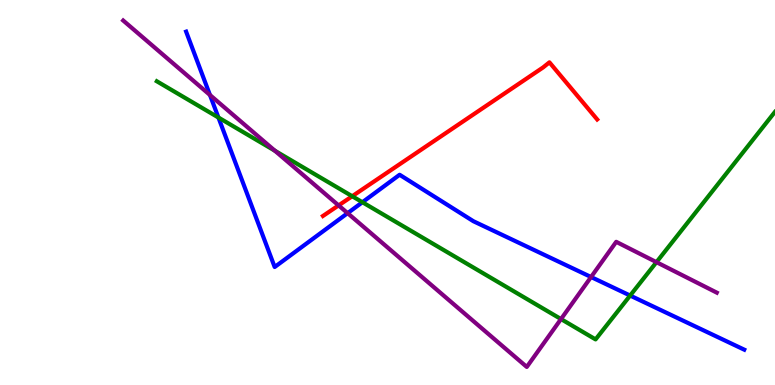[{'lines': ['blue', 'red'], 'intersections': []}, {'lines': ['green', 'red'], 'intersections': [{'x': 4.54, 'y': 4.9}]}, {'lines': ['purple', 'red'], 'intersections': [{'x': 4.37, 'y': 4.66}]}, {'lines': ['blue', 'green'], 'intersections': [{'x': 2.82, 'y': 6.95}, {'x': 4.68, 'y': 4.75}, {'x': 8.13, 'y': 2.32}]}, {'lines': ['blue', 'purple'], 'intersections': [{'x': 2.71, 'y': 7.53}, {'x': 4.49, 'y': 4.46}, {'x': 7.63, 'y': 2.8}]}, {'lines': ['green', 'purple'], 'intersections': [{'x': 3.55, 'y': 6.08}, {'x': 7.24, 'y': 1.71}, {'x': 8.47, 'y': 3.19}]}]